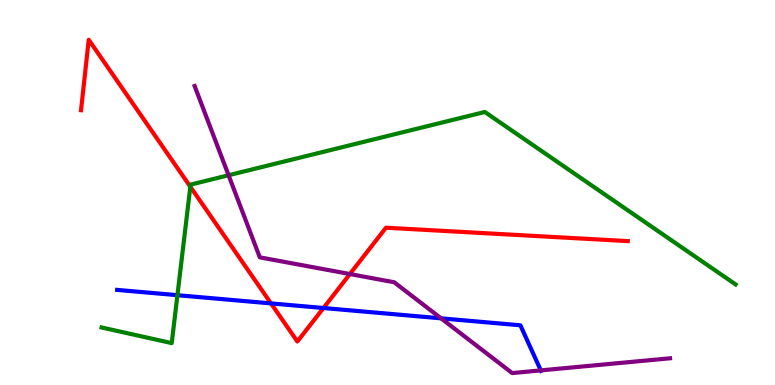[{'lines': ['blue', 'red'], 'intersections': [{'x': 3.5, 'y': 2.12}, {'x': 4.17, 'y': 2.0}]}, {'lines': ['green', 'red'], 'intersections': [{'x': 2.46, 'y': 5.15}]}, {'lines': ['purple', 'red'], 'intersections': [{'x': 4.51, 'y': 2.88}]}, {'lines': ['blue', 'green'], 'intersections': [{'x': 2.29, 'y': 2.33}]}, {'lines': ['blue', 'purple'], 'intersections': [{'x': 5.69, 'y': 1.73}, {'x': 6.98, 'y': 0.379}]}, {'lines': ['green', 'purple'], 'intersections': [{'x': 2.95, 'y': 5.45}]}]